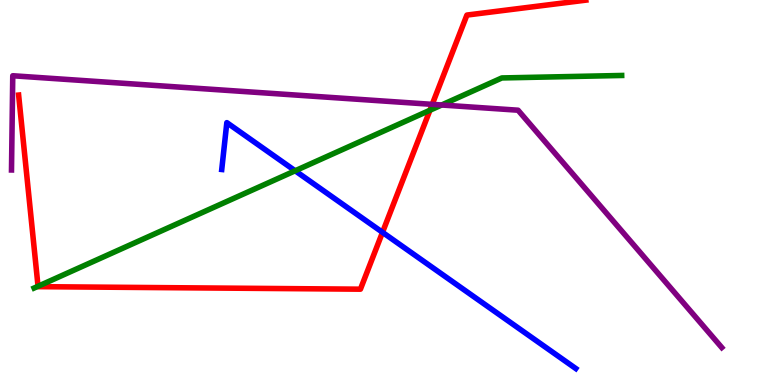[{'lines': ['blue', 'red'], 'intersections': [{'x': 4.94, 'y': 3.97}]}, {'lines': ['green', 'red'], 'intersections': [{'x': 0.491, 'y': 2.56}, {'x': 5.55, 'y': 7.14}]}, {'lines': ['purple', 'red'], 'intersections': [{'x': 5.58, 'y': 7.29}]}, {'lines': ['blue', 'green'], 'intersections': [{'x': 3.81, 'y': 5.56}]}, {'lines': ['blue', 'purple'], 'intersections': []}, {'lines': ['green', 'purple'], 'intersections': [{'x': 5.7, 'y': 7.27}]}]